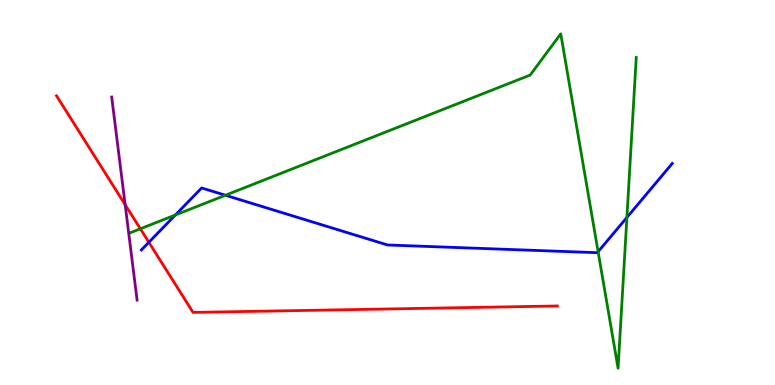[{'lines': ['blue', 'red'], 'intersections': [{'x': 1.92, 'y': 3.71}]}, {'lines': ['green', 'red'], 'intersections': [{'x': 1.81, 'y': 4.06}]}, {'lines': ['purple', 'red'], 'intersections': [{'x': 1.61, 'y': 4.68}]}, {'lines': ['blue', 'green'], 'intersections': [{'x': 2.26, 'y': 4.42}, {'x': 2.91, 'y': 4.93}, {'x': 7.72, 'y': 3.46}, {'x': 8.09, 'y': 4.35}]}, {'lines': ['blue', 'purple'], 'intersections': []}, {'lines': ['green', 'purple'], 'intersections': []}]